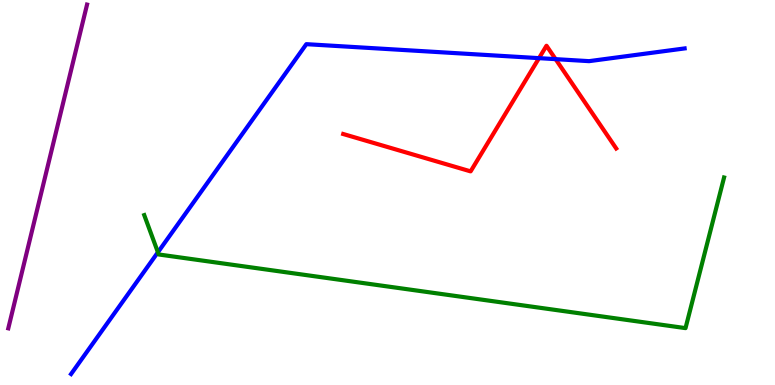[{'lines': ['blue', 'red'], 'intersections': [{'x': 6.95, 'y': 8.49}, {'x': 7.17, 'y': 8.46}]}, {'lines': ['green', 'red'], 'intersections': []}, {'lines': ['purple', 'red'], 'intersections': []}, {'lines': ['blue', 'green'], 'intersections': [{'x': 2.04, 'y': 3.45}]}, {'lines': ['blue', 'purple'], 'intersections': []}, {'lines': ['green', 'purple'], 'intersections': []}]